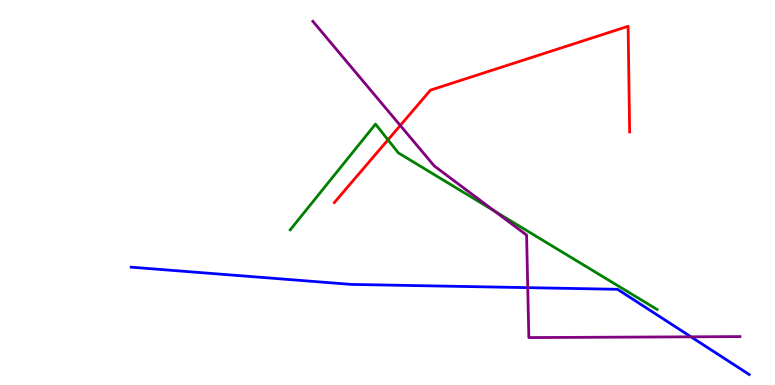[{'lines': ['blue', 'red'], 'intersections': []}, {'lines': ['green', 'red'], 'intersections': [{'x': 5.01, 'y': 6.37}]}, {'lines': ['purple', 'red'], 'intersections': [{'x': 5.16, 'y': 6.74}]}, {'lines': ['blue', 'green'], 'intersections': []}, {'lines': ['blue', 'purple'], 'intersections': [{'x': 6.81, 'y': 2.53}, {'x': 8.92, 'y': 1.25}]}, {'lines': ['green', 'purple'], 'intersections': [{'x': 6.38, 'y': 4.52}]}]